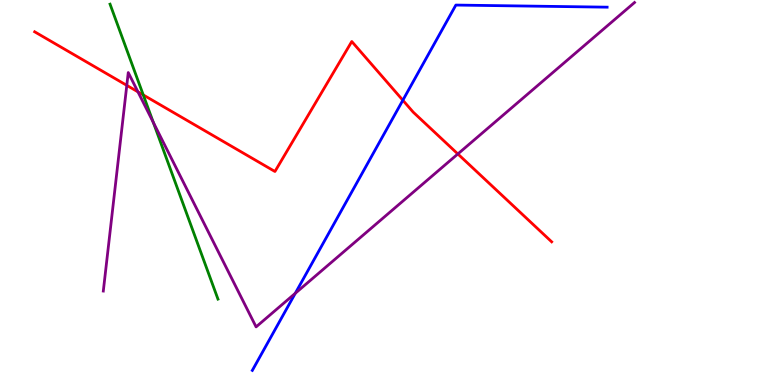[{'lines': ['blue', 'red'], 'intersections': [{'x': 5.2, 'y': 7.4}]}, {'lines': ['green', 'red'], 'intersections': [{'x': 1.85, 'y': 7.53}]}, {'lines': ['purple', 'red'], 'intersections': [{'x': 1.64, 'y': 7.78}, {'x': 1.78, 'y': 7.61}, {'x': 5.91, 'y': 6.0}]}, {'lines': ['blue', 'green'], 'intersections': []}, {'lines': ['blue', 'purple'], 'intersections': [{'x': 3.81, 'y': 2.38}]}, {'lines': ['green', 'purple'], 'intersections': [{'x': 1.98, 'y': 6.82}]}]